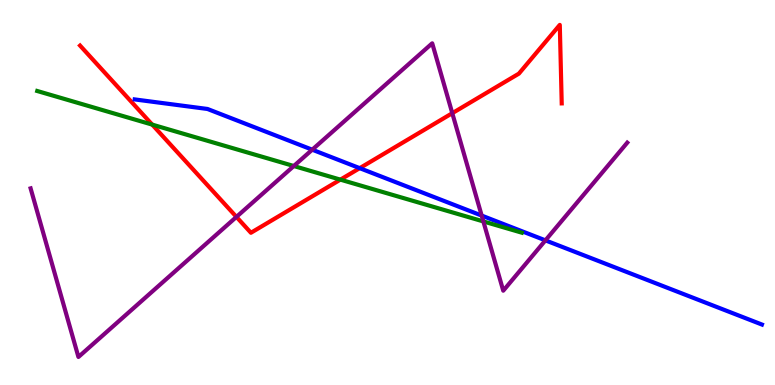[{'lines': ['blue', 'red'], 'intersections': [{'x': 4.64, 'y': 5.63}]}, {'lines': ['green', 'red'], 'intersections': [{'x': 1.96, 'y': 6.76}, {'x': 4.39, 'y': 5.33}]}, {'lines': ['purple', 'red'], 'intersections': [{'x': 3.05, 'y': 4.37}, {'x': 5.84, 'y': 7.06}]}, {'lines': ['blue', 'green'], 'intersections': []}, {'lines': ['blue', 'purple'], 'intersections': [{'x': 4.03, 'y': 6.11}, {'x': 6.22, 'y': 4.4}, {'x': 7.04, 'y': 3.76}]}, {'lines': ['green', 'purple'], 'intersections': [{'x': 3.79, 'y': 5.69}, {'x': 6.24, 'y': 4.25}]}]